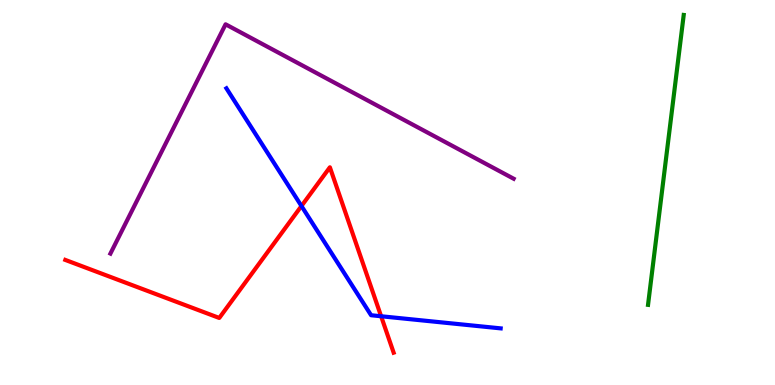[{'lines': ['blue', 'red'], 'intersections': [{'x': 3.89, 'y': 4.65}, {'x': 4.92, 'y': 1.79}]}, {'lines': ['green', 'red'], 'intersections': []}, {'lines': ['purple', 'red'], 'intersections': []}, {'lines': ['blue', 'green'], 'intersections': []}, {'lines': ['blue', 'purple'], 'intersections': []}, {'lines': ['green', 'purple'], 'intersections': []}]